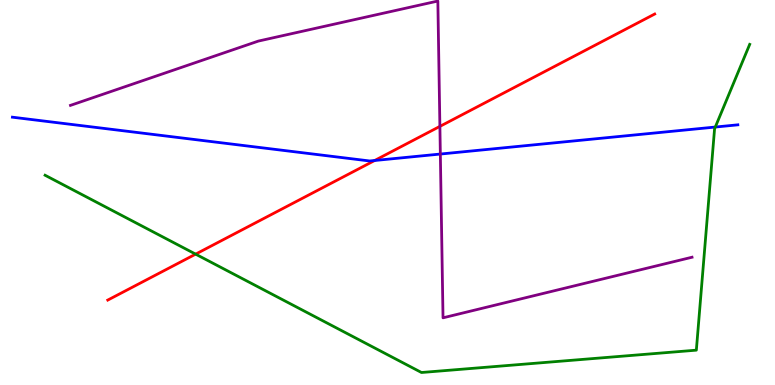[{'lines': ['blue', 'red'], 'intersections': [{'x': 4.83, 'y': 5.83}]}, {'lines': ['green', 'red'], 'intersections': [{'x': 2.52, 'y': 3.4}]}, {'lines': ['purple', 'red'], 'intersections': [{'x': 5.68, 'y': 6.72}]}, {'lines': ['blue', 'green'], 'intersections': [{'x': 9.23, 'y': 6.7}]}, {'lines': ['blue', 'purple'], 'intersections': [{'x': 5.68, 'y': 6.0}]}, {'lines': ['green', 'purple'], 'intersections': []}]